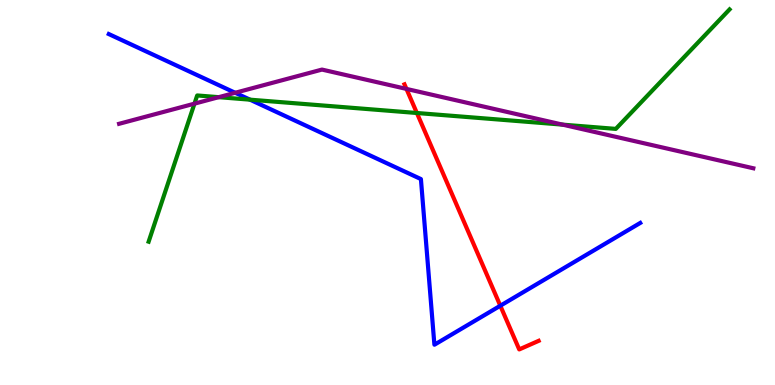[{'lines': ['blue', 'red'], 'intersections': [{'x': 6.46, 'y': 2.06}]}, {'lines': ['green', 'red'], 'intersections': [{'x': 5.38, 'y': 7.06}]}, {'lines': ['purple', 'red'], 'intersections': [{'x': 5.24, 'y': 7.69}]}, {'lines': ['blue', 'green'], 'intersections': [{'x': 3.23, 'y': 7.41}]}, {'lines': ['blue', 'purple'], 'intersections': [{'x': 3.03, 'y': 7.59}]}, {'lines': ['green', 'purple'], 'intersections': [{'x': 2.51, 'y': 7.31}, {'x': 2.82, 'y': 7.48}, {'x': 7.26, 'y': 6.76}]}]